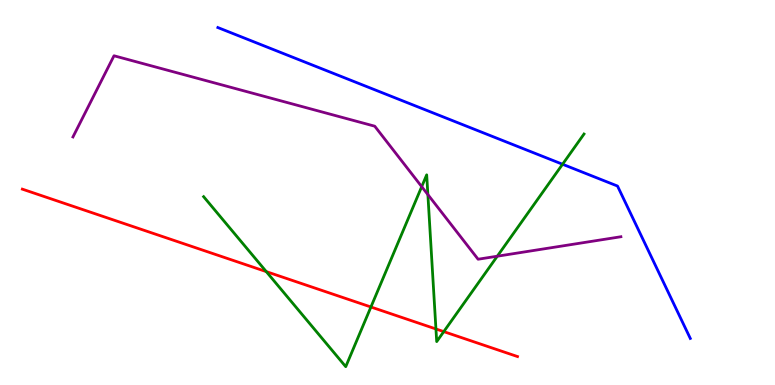[{'lines': ['blue', 'red'], 'intersections': []}, {'lines': ['green', 'red'], 'intersections': [{'x': 3.44, 'y': 2.95}, {'x': 4.79, 'y': 2.03}, {'x': 5.63, 'y': 1.46}, {'x': 5.73, 'y': 1.39}]}, {'lines': ['purple', 'red'], 'intersections': []}, {'lines': ['blue', 'green'], 'intersections': [{'x': 7.26, 'y': 5.73}]}, {'lines': ['blue', 'purple'], 'intersections': []}, {'lines': ['green', 'purple'], 'intersections': [{'x': 5.44, 'y': 5.15}, {'x': 5.52, 'y': 4.95}, {'x': 6.42, 'y': 3.35}]}]